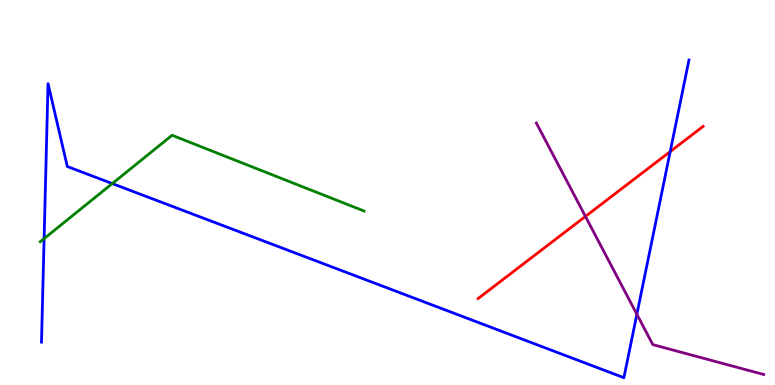[{'lines': ['blue', 'red'], 'intersections': [{'x': 8.65, 'y': 6.06}]}, {'lines': ['green', 'red'], 'intersections': []}, {'lines': ['purple', 'red'], 'intersections': [{'x': 7.55, 'y': 4.38}]}, {'lines': ['blue', 'green'], 'intersections': [{'x': 0.569, 'y': 3.8}, {'x': 1.45, 'y': 5.23}]}, {'lines': ['blue', 'purple'], 'intersections': [{'x': 8.22, 'y': 1.84}]}, {'lines': ['green', 'purple'], 'intersections': []}]